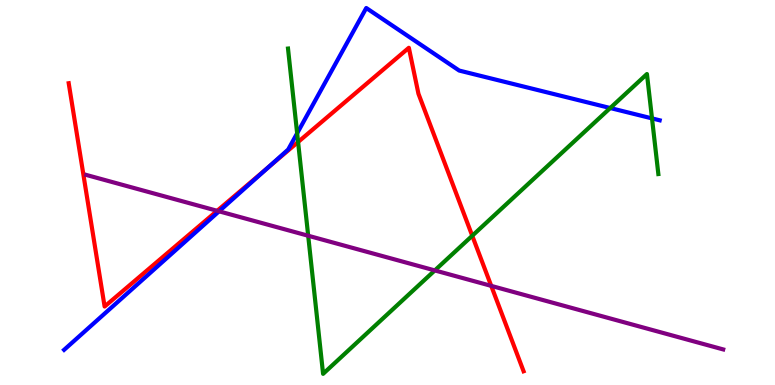[{'lines': ['blue', 'red'], 'intersections': [{'x': 3.45, 'y': 5.64}]}, {'lines': ['green', 'red'], 'intersections': [{'x': 3.85, 'y': 6.31}, {'x': 6.09, 'y': 3.88}]}, {'lines': ['purple', 'red'], 'intersections': [{'x': 2.8, 'y': 4.52}, {'x': 6.34, 'y': 2.57}]}, {'lines': ['blue', 'green'], 'intersections': [{'x': 3.83, 'y': 6.54}, {'x': 7.87, 'y': 7.19}, {'x': 8.41, 'y': 6.92}]}, {'lines': ['blue', 'purple'], 'intersections': [{'x': 2.83, 'y': 4.51}]}, {'lines': ['green', 'purple'], 'intersections': [{'x': 3.98, 'y': 3.88}, {'x': 5.61, 'y': 2.98}]}]